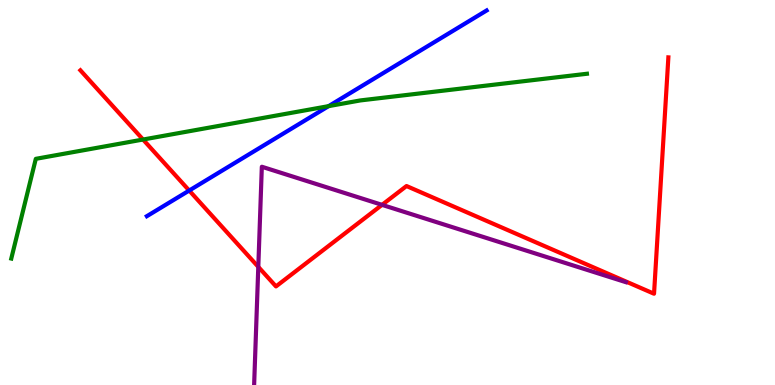[{'lines': ['blue', 'red'], 'intersections': [{'x': 2.44, 'y': 5.05}]}, {'lines': ['green', 'red'], 'intersections': [{'x': 1.85, 'y': 6.38}]}, {'lines': ['purple', 'red'], 'intersections': [{'x': 3.33, 'y': 3.07}, {'x': 4.93, 'y': 4.68}]}, {'lines': ['blue', 'green'], 'intersections': [{'x': 4.24, 'y': 7.24}]}, {'lines': ['blue', 'purple'], 'intersections': []}, {'lines': ['green', 'purple'], 'intersections': []}]